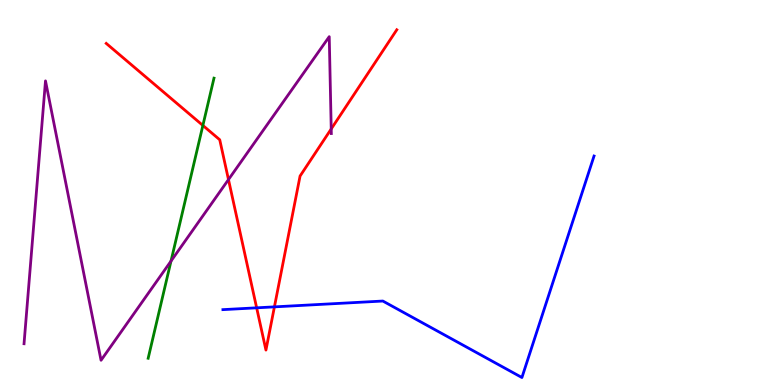[{'lines': ['blue', 'red'], 'intersections': [{'x': 3.31, 'y': 2.0}, {'x': 3.54, 'y': 2.03}]}, {'lines': ['green', 'red'], 'intersections': [{'x': 2.62, 'y': 6.74}]}, {'lines': ['purple', 'red'], 'intersections': [{'x': 2.95, 'y': 5.34}, {'x': 4.27, 'y': 6.65}]}, {'lines': ['blue', 'green'], 'intersections': []}, {'lines': ['blue', 'purple'], 'intersections': []}, {'lines': ['green', 'purple'], 'intersections': [{'x': 2.21, 'y': 3.22}]}]